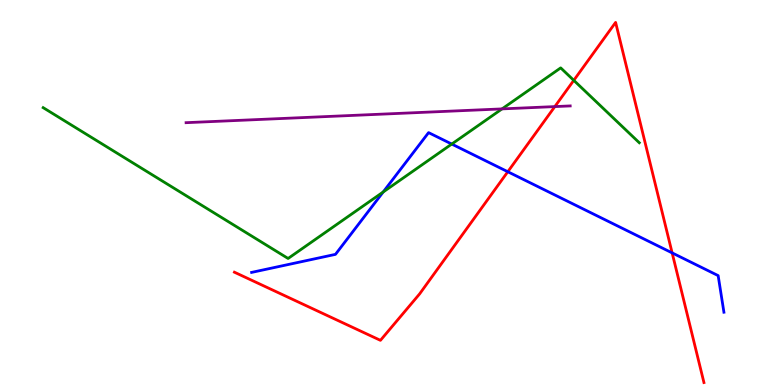[{'lines': ['blue', 'red'], 'intersections': [{'x': 6.55, 'y': 5.54}, {'x': 8.67, 'y': 3.43}]}, {'lines': ['green', 'red'], 'intersections': [{'x': 7.4, 'y': 7.91}]}, {'lines': ['purple', 'red'], 'intersections': [{'x': 7.16, 'y': 7.23}]}, {'lines': ['blue', 'green'], 'intersections': [{'x': 4.94, 'y': 5.01}, {'x': 5.83, 'y': 6.26}]}, {'lines': ['blue', 'purple'], 'intersections': []}, {'lines': ['green', 'purple'], 'intersections': [{'x': 6.48, 'y': 7.17}]}]